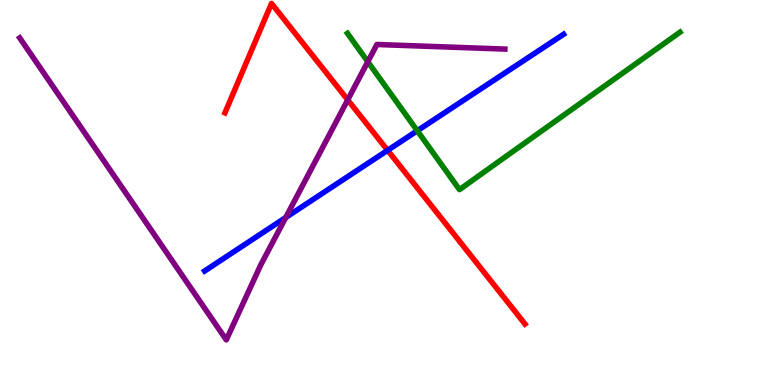[{'lines': ['blue', 'red'], 'intersections': [{'x': 5.0, 'y': 6.1}]}, {'lines': ['green', 'red'], 'intersections': []}, {'lines': ['purple', 'red'], 'intersections': [{'x': 4.49, 'y': 7.41}]}, {'lines': ['blue', 'green'], 'intersections': [{'x': 5.38, 'y': 6.6}]}, {'lines': ['blue', 'purple'], 'intersections': [{'x': 3.69, 'y': 4.35}]}, {'lines': ['green', 'purple'], 'intersections': [{'x': 4.75, 'y': 8.4}]}]